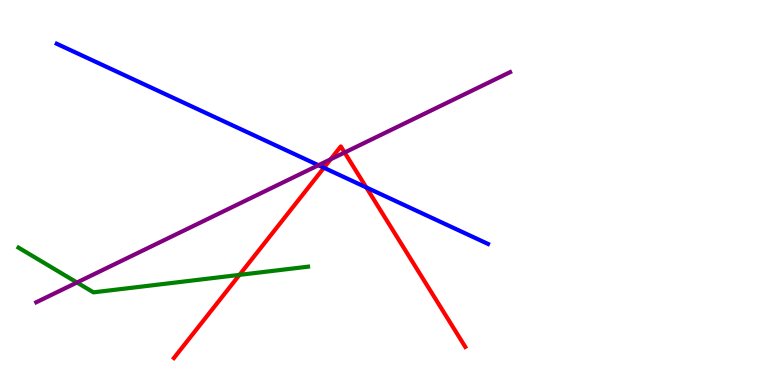[{'lines': ['blue', 'red'], 'intersections': [{'x': 4.18, 'y': 5.64}, {'x': 4.73, 'y': 5.13}]}, {'lines': ['green', 'red'], 'intersections': [{'x': 3.09, 'y': 2.86}]}, {'lines': ['purple', 'red'], 'intersections': [{'x': 4.27, 'y': 5.86}, {'x': 4.45, 'y': 6.04}]}, {'lines': ['blue', 'green'], 'intersections': []}, {'lines': ['blue', 'purple'], 'intersections': [{'x': 4.11, 'y': 5.71}]}, {'lines': ['green', 'purple'], 'intersections': [{'x': 0.993, 'y': 2.66}]}]